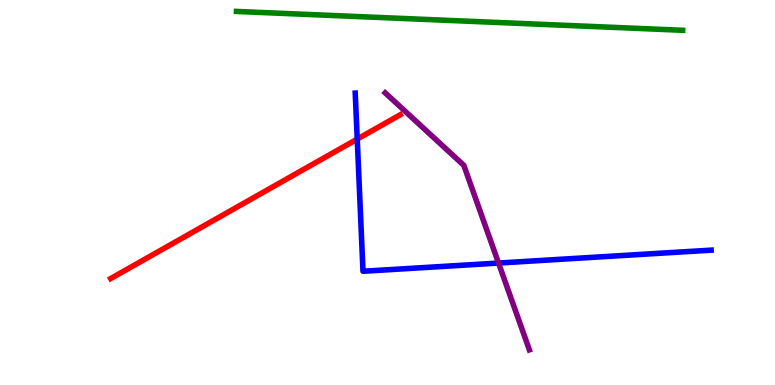[{'lines': ['blue', 'red'], 'intersections': [{'x': 4.61, 'y': 6.39}]}, {'lines': ['green', 'red'], 'intersections': []}, {'lines': ['purple', 'red'], 'intersections': []}, {'lines': ['blue', 'green'], 'intersections': []}, {'lines': ['blue', 'purple'], 'intersections': [{'x': 6.43, 'y': 3.17}]}, {'lines': ['green', 'purple'], 'intersections': []}]